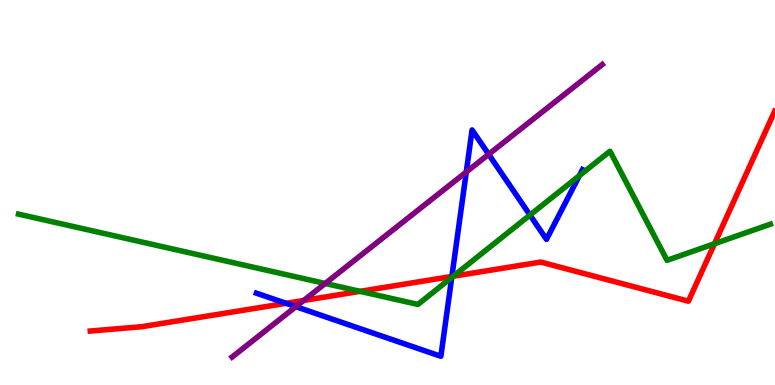[{'lines': ['blue', 'red'], 'intersections': [{'x': 3.69, 'y': 2.12}, {'x': 5.83, 'y': 2.82}]}, {'lines': ['green', 'red'], 'intersections': [{'x': 4.65, 'y': 2.43}, {'x': 5.85, 'y': 2.83}, {'x': 9.22, 'y': 3.67}]}, {'lines': ['purple', 'red'], 'intersections': [{'x': 3.92, 'y': 2.2}]}, {'lines': ['blue', 'green'], 'intersections': [{'x': 5.83, 'y': 2.79}, {'x': 6.84, 'y': 4.41}, {'x': 7.48, 'y': 5.44}]}, {'lines': ['blue', 'purple'], 'intersections': [{'x': 3.82, 'y': 2.03}, {'x': 6.02, 'y': 5.53}, {'x': 6.31, 'y': 5.99}]}, {'lines': ['green', 'purple'], 'intersections': [{'x': 4.2, 'y': 2.64}]}]